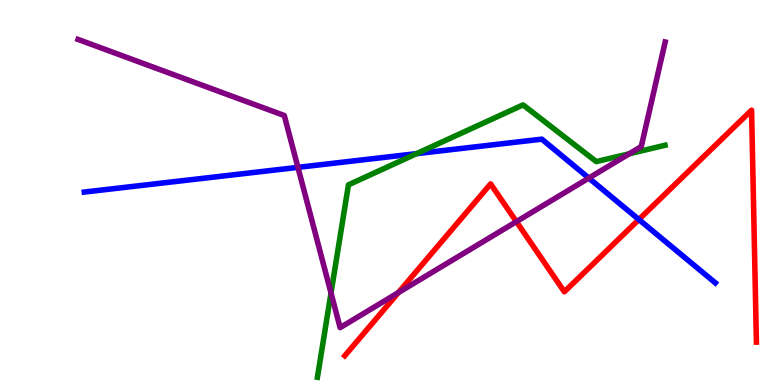[{'lines': ['blue', 'red'], 'intersections': [{'x': 8.24, 'y': 4.3}]}, {'lines': ['green', 'red'], 'intersections': []}, {'lines': ['purple', 'red'], 'intersections': [{'x': 5.14, 'y': 2.4}, {'x': 6.66, 'y': 4.24}]}, {'lines': ['blue', 'green'], 'intersections': [{'x': 5.38, 'y': 6.01}]}, {'lines': ['blue', 'purple'], 'intersections': [{'x': 3.84, 'y': 5.65}, {'x': 7.6, 'y': 5.37}]}, {'lines': ['green', 'purple'], 'intersections': [{'x': 4.27, 'y': 2.39}, {'x': 8.12, 'y': 6.01}]}]